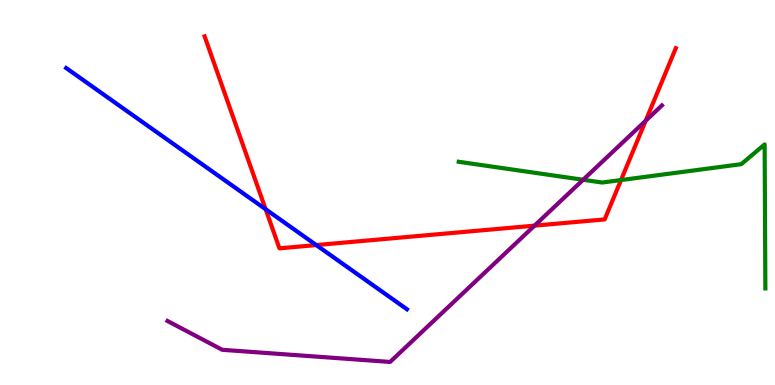[{'lines': ['blue', 'red'], 'intersections': [{'x': 3.43, 'y': 4.57}, {'x': 4.08, 'y': 3.63}]}, {'lines': ['green', 'red'], 'intersections': [{'x': 8.01, 'y': 5.32}]}, {'lines': ['purple', 'red'], 'intersections': [{'x': 6.9, 'y': 4.14}, {'x': 8.33, 'y': 6.86}]}, {'lines': ['blue', 'green'], 'intersections': []}, {'lines': ['blue', 'purple'], 'intersections': []}, {'lines': ['green', 'purple'], 'intersections': [{'x': 7.52, 'y': 5.33}]}]